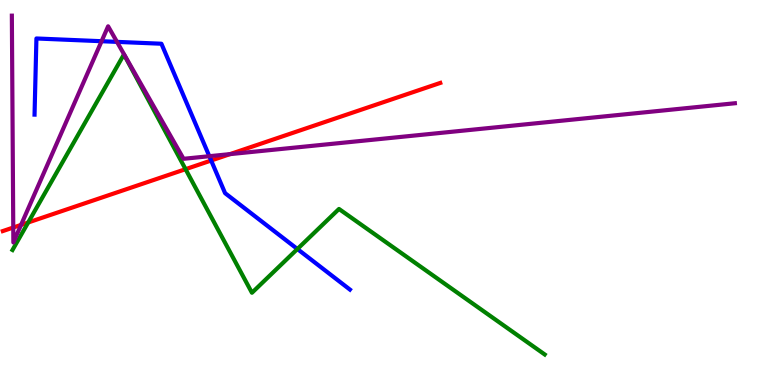[{'lines': ['blue', 'red'], 'intersections': [{'x': 2.72, 'y': 5.83}]}, {'lines': ['green', 'red'], 'intersections': [{'x': 0.363, 'y': 4.22}, {'x': 2.39, 'y': 5.61}]}, {'lines': ['purple', 'red'], 'intersections': [{'x': 0.171, 'y': 4.09}, {'x': 0.272, 'y': 4.16}, {'x': 2.97, 'y': 6.0}]}, {'lines': ['blue', 'green'], 'intersections': [{'x': 3.84, 'y': 3.53}]}, {'lines': ['blue', 'purple'], 'intersections': [{'x': 1.31, 'y': 8.93}, {'x': 1.51, 'y': 8.91}, {'x': 2.7, 'y': 5.94}]}, {'lines': ['green', 'purple'], 'intersections': []}]